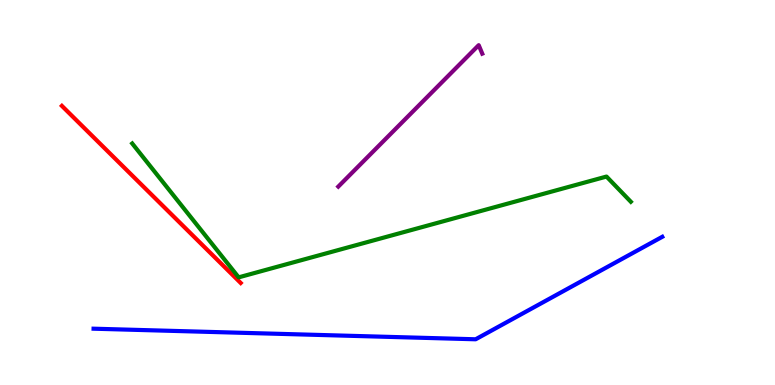[{'lines': ['blue', 'red'], 'intersections': []}, {'lines': ['green', 'red'], 'intersections': []}, {'lines': ['purple', 'red'], 'intersections': []}, {'lines': ['blue', 'green'], 'intersections': []}, {'lines': ['blue', 'purple'], 'intersections': []}, {'lines': ['green', 'purple'], 'intersections': []}]